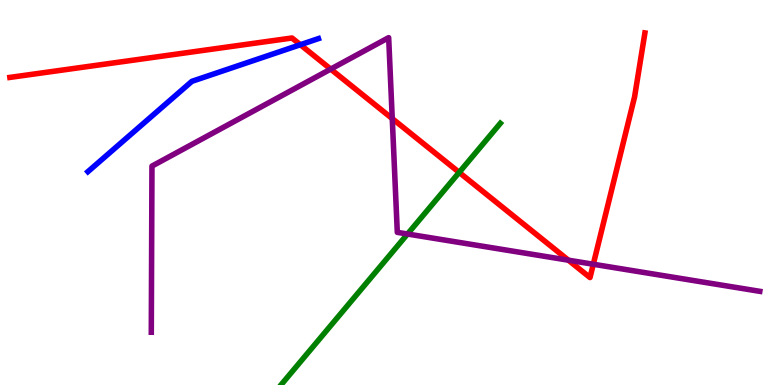[{'lines': ['blue', 'red'], 'intersections': [{'x': 3.88, 'y': 8.84}]}, {'lines': ['green', 'red'], 'intersections': [{'x': 5.93, 'y': 5.52}]}, {'lines': ['purple', 'red'], 'intersections': [{'x': 4.27, 'y': 8.21}, {'x': 5.06, 'y': 6.92}, {'x': 7.33, 'y': 3.24}, {'x': 7.66, 'y': 3.14}]}, {'lines': ['blue', 'green'], 'intersections': []}, {'lines': ['blue', 'purple'], 'intersections': []}, {'lines': ['green', 'purple'], 'intersections': [{'x': 5.26, 'y': 3.92}]}]